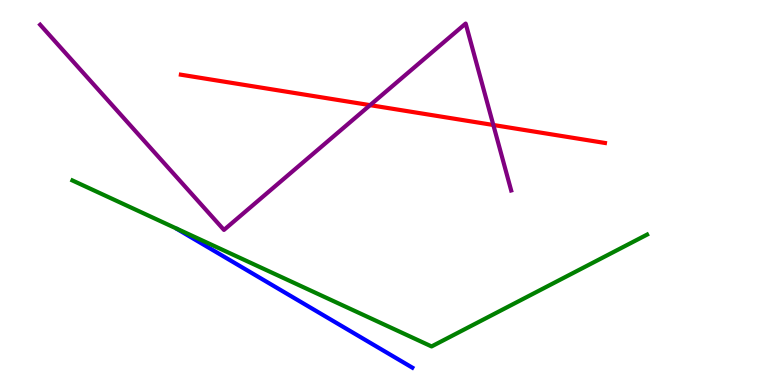[{'lines': ['blue', 'red'], 'intersections': []}, {'lines': ['green', 'red'], 'intersections': []}, {'lines': ['purple', 'red'], 'intersections': [{'x': 4.78, 'y': 7.27}, {'x': 6.37, 'y': 6.75}]}, {'lines': ['blue', 'green'], 'intersections': []}, {'lines': ['blue', 'purple'], 'intersections': []}, {'lines': ['green', 'purple'], 'intersections': []}]